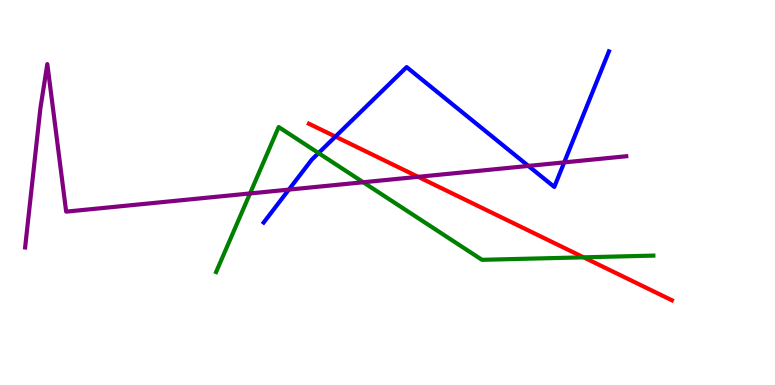[{'lines': ['blue', 'red'], 'intersections': [{'x': 4.33, 'y': 6.45}]}, {'lines': ['green', 'red'], 'intersections': [{'x': 7.53, 'y': 3.32}]}, {'lines': ['purple', 'red'], 'intersections': [{'x': 5.4, 'y': 5.41}]}, {'lines': ['blue', 'green'], 'intersections': [{'x': 4.11, 'y': 6.02}]}, {'lines': ['blue', 'purple'], 'intersections': [{'x': 3.73, 'y': 5.08}, {'x': 6.82, 'y': 5.69}, {'x': 7.28, 'y': 5.78}]}, {'lines': ['green', 'purple'], 'intersections': [{'x': 3.23, 'y': 4.98}, {'x': 4.69, 'y': 5.27}]}]